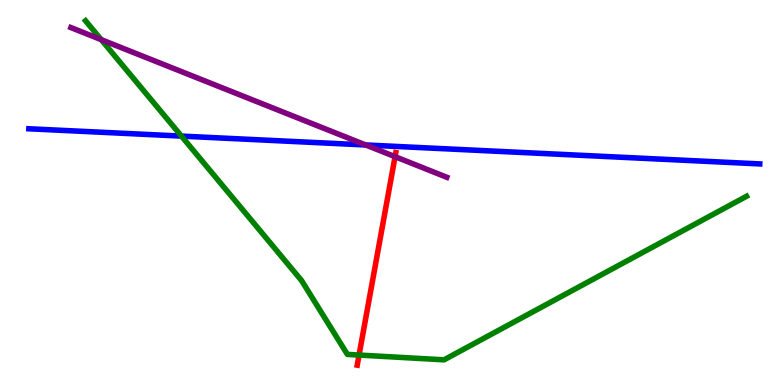[{'lines': ['blue', 'red'], 'intersections': []}, {'lines': ['green', 'red'], 'intersections': [{'x': 4.63, 'y': 0.778}]}, {'lines': ['purple', 'red'], 'intersections': [{'x': 5.1, 'y': 5.93}]}, {'lines': ['blue', 'green'], 'intersections': [{'x': 2.34, 'y': 6.46}]}, {'lines': ['blue', 'purple'], 'intersections': [{'x': 4.72, 'y': 6.23}]}, {'lines': ['green', 'purple'], 'intersections': [{'x': 1.31, 'y': 8.97}]}]